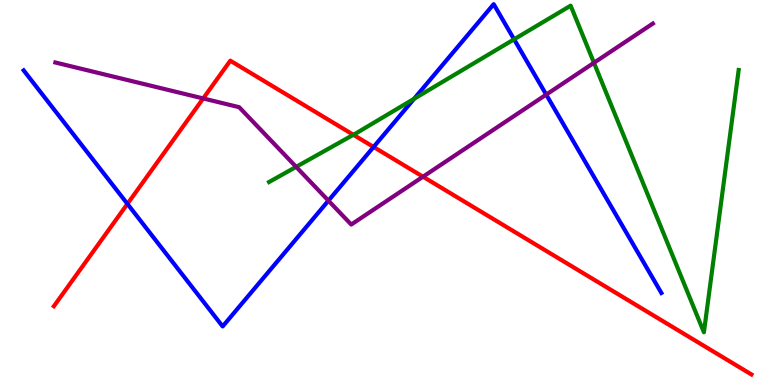[{'lines': ['blue', 'red'], 'intersections': [{'x': 1.64, 'y': 4.7}, {'x': 4.82, 'y': 6.18}]}, {'lines': ['green', 'red'], 'intersections': [{'x': 4.56, 'y': 6.5}]}, {'lines': ['purple', 'red'], 'intersections': [{'x': 2.62, 'y': 7.44}, {'x': 5.46, 'y': 5.41}]}, {'lines': ['blue', 'green'], 'intersections': [{'x': 5.34, 'y': 7.43}, {'x': 6.63, 'y': 8.98}]}, {'lines': ['blue', 'purple'], 'intersections': [{'x': 4.24, 'y': 4.79}, {'x': 7.05, 'y': 7.54}]}, {'lines': ['green', 'purple'], 'intersections': [{'x': 3.82, 'y': 5.67}, {'x': 7.66, 'y': 8.37}]}]